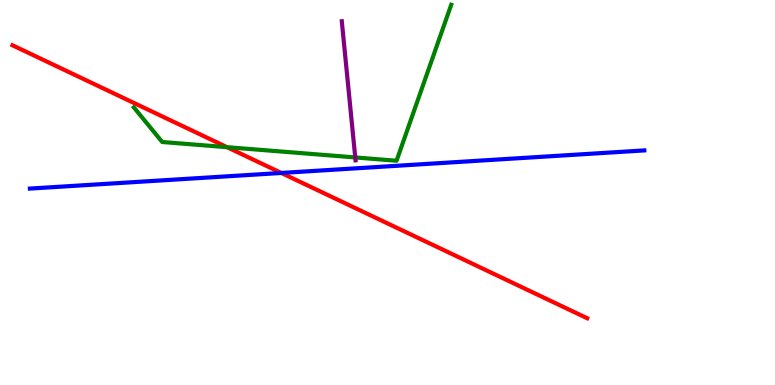[{'lines': ['blue', 'red'], 'intersections': [{'x': 3.63, 'y': 5.51}]}, {'lines': ['green', 'red'], 'intersections': [{'x': 2.93, 'y': 6.18}]}, {'lines': ['purple', 'red'], 'intersections': []}, {'lines': ['blue', 'green'], 'intersections': []}, {'lines': ['blue', 'purple'], 'intersections': []}, {'lines': ['green', 'purple'], 'intersections': [{'x': 4.58, 'y': 5.91}]}]